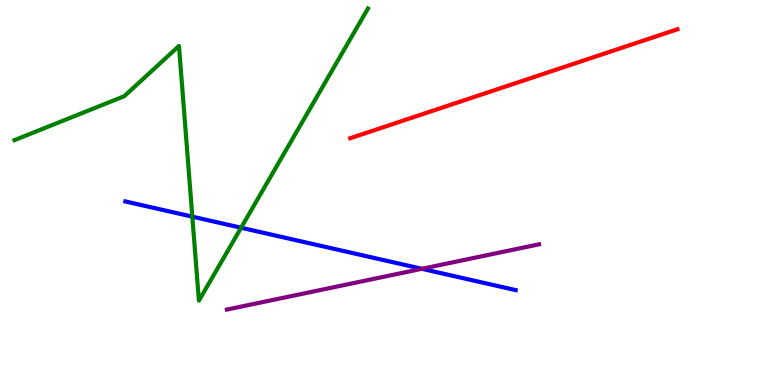[{'lines': ['blue', 'red'], 'intersections': []}, {'lines': ['green', 'red'], 'intersections': []}, {'lines': ['purple', 'red'], 'intersections': []}, {'lines': ['blue', 'green'], 'intersections': [{'x': 2.48, 'y': 4.37}, {'x': 3.11, 'y': 4.08}]}, {'lines': ['blue', 'purple'], 'intersections': [{'x': 5.44, 'y': 3.02}]}, {'lines': ['green', 'purple'], 'intersections': []}]